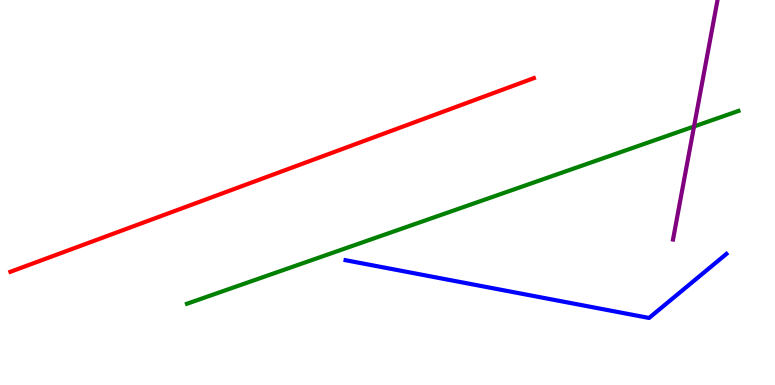[{'lines': ['blue', 'red'], 'intersections': []}, {'lines': ['green', 'red'], 'intersections': []}, {'lines': ['purple', 'red'], 'intersections': []}, {'lines': ['blue', 'green'], 'intersections': []}, {'lines': ['blue', 'purple'], 'intersections': []}, {'lines': ['green', 'purple'], 'intersections': [{'x': 8.96, 'y': 6.71}]}]